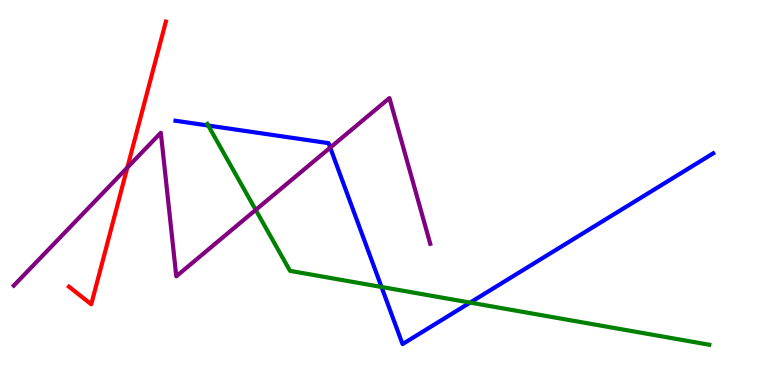[{'lines': ['blue', 'red'], 'intersections': []}, {'lines': ['green', 'red'], 'intersections': []}, {'lines': ['purple', 'red'], 'intersections': [{'x': 1.64, 'y': 5.65}]}, {'lines': ['blue', 'green'], 'intersections': [{'x': 2.69, 'y': 6.74}, {'x': 4.92, 'y': 2.55}, {'x': 6.07, 'y': 2.14}]}, {'lines': ['blue', 'purple'], 'intersections': [{'x': 4.26, 'y': 6.17}]}, {'lines': ['green', 'purple'], 'intersections': [{'x': 3.3, 'y': 4.55}]}]